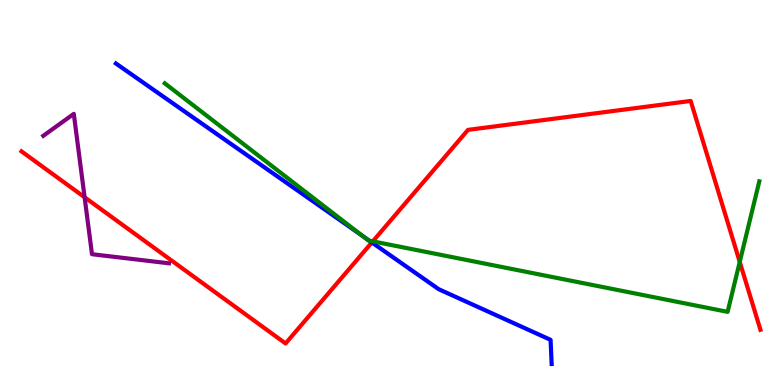[{'lines': ['blue', 'red'], 'intersections': [{'x': 4.8, 'y': 3.7}]}, {'lines': ['green', 'red'], 'intersections': [{'x': 4.81, 'y': 3.73}, {'x': 9.55, 'y': 3.2}]}, {'lines': ['purple', 'red'], 'intersections': [{'x': 1.09, 'y': 4.88}]}, {'lines': ['blue', 'green'], 'intersections': [{'x': 4.68, 'y': 3.88}, {'x': 4.76, 'y': 3.75}]}, {'lines': ['blue', 'purple'], 'intersections': []}, {'lines': ['green', 'purple'], 'intersections': []}]